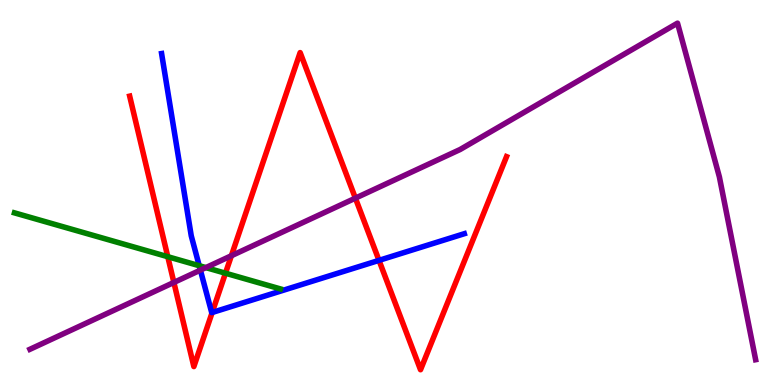[{'lines': ['blue', 'red'], 'intersections': [{'x': 2.74, 'y': 1.88}, {'x': 4.89, 'y': 3.24}]}, {'lines': ['green', 'red'], 'intersections': [{'x': 2.16, 'y': 3.33}, {'x': 2.91, 'y': 2.9}]}, {'lines': ['purple', 'red'], 'intersections': [{'x': 2.24, 'y': 2.66}, {'x': 2.99, 'y': 3.36}, {'x': 4.59, 'y': 4.85}]}, {'lines': ['blue', 'green'], 'intersections': [{'x': 2.57, 'y': 3.1}]}, {'lines': ['blue', 'purple'], 'intersections': [{'x': 2.59, 'y': 2.98}]}, {'lines': ['green', 'purple'], 'intersections': [{'x': 2.66, 'y': 3.05}]}]